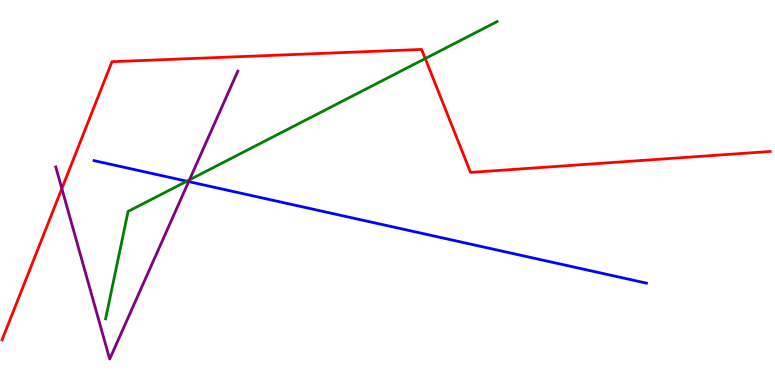[{'lines': ['blue', 'red'], 'intersections': []}, {'lines': ['green', 'red'], 'intersections': [{'x': 5.49, 'y': 8.48}]}, {'lines': ['purple', 'red'], 'intersections': [{'x': 0.798, 'y': 5.1}]}, {'lines': ['blue', 'green'], 'intersections': [{'x': 2.41, 'y': 5.29}]}, {'lines': ['blue', 'purple'], 'intersections': [{'x': 2.43, 'y': 5.28}]}, {'lines': ['green', 'purple'], 'intersections': [{'x': 2.44, 'y': 5.33}]}]